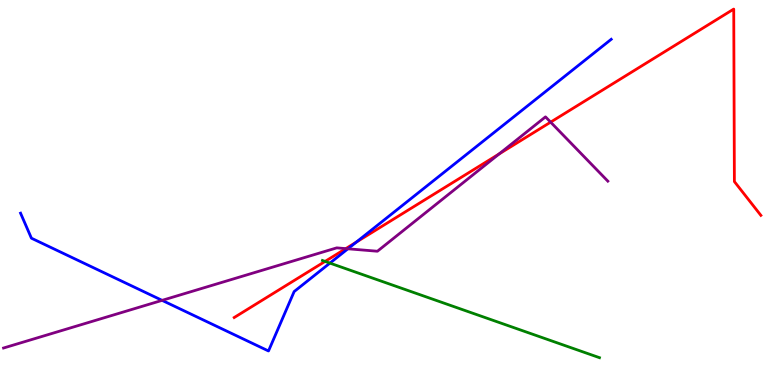[{'lines': ['blue', 'red'], 'intersections': [{'x': 4.6, 'y': 3.71}]}, {'lines': ['green', 'red'], 'intersections': [{'x': 4.19, 'y': 3.21}]}, {'lines': ['purple', 'red'], 'intersections': [{'x': 4.46, 'y': 3.54}, {'x': 6.44, 'y': 6.0}, {'x': 7.1, 'y': 6.83}]}, {'lines': ['blue', 'green'], 'intersections': [{'x': 4.26, 'y': 3.17}]}, {'lines': ['blue', 'purple'], 'intersections': [{'x': 2.09, 'y': 2.2}, {'x': 4.49, 'y': 3.54}]}, {'lines': ['green', 'purple'], 'intersections': []}]